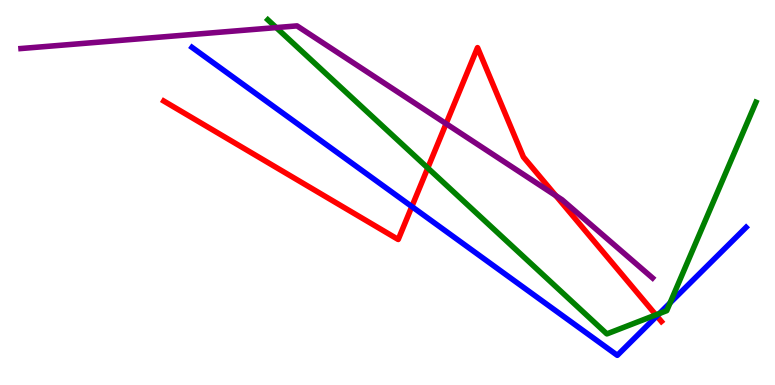[{'lines': ['blue', 'red'], 'intersections': [{'x': 5.31, 'y': 4.64}, {'x': 8.48, 'y': 1.79}]}, {'lines': ['green', 'red'], 'intersections': [{'x': 5.52, 'y': 5.64}, {'x': 8.46, 'y': 1.82}]}, {'lines': ['purple', 'red'], 'intersections': [{'x': 5.76, 'y': 6.79}, {'x': 7.17, 'y': 4.92}]}, {'lines': ['blue', 'green'], 'intersections': [{'x': 8.51, 'y': 1.86}, {'x': 8.65, 'y': 2.13}]}, {'lines': ['blue', 'purple'], 'intersections': []}, {'lines': ['green', 'purple'], 'intersections': [{'x': 3.56, 'y': 9.28}]}]